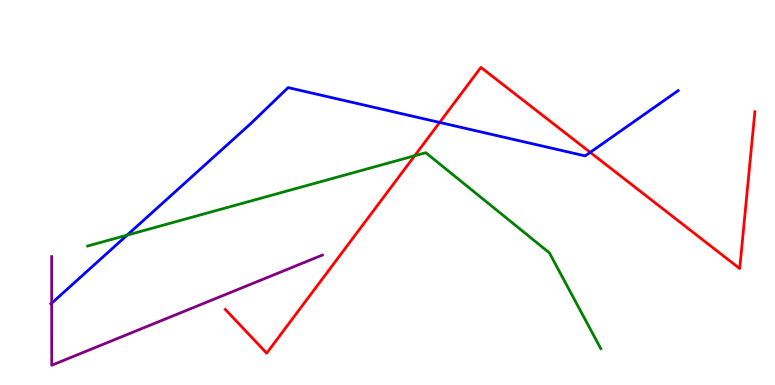[{'lines': ['blue', 'red'], 'intersections': [{'x': 5.67, 'y': 6.82}, {'x': 7.62, 'y': 6.04}]}, {'lines': ['green', 'red'], 'intersections': [{'x': 5.35, 'y': 5.95}]}, {'lines': ['purple', 'red'], 'intersections': []}, {'lines': ['blue', 'green'], 'intersections': [{'x': 1.64, 'y': 3.89}]}, {'lines': ['blue', 'purple'], 'intersections': [{'x': 0.667, 'y': 2.12}]}, {'lines': ['green', 'purple'], 'intersections': []}]